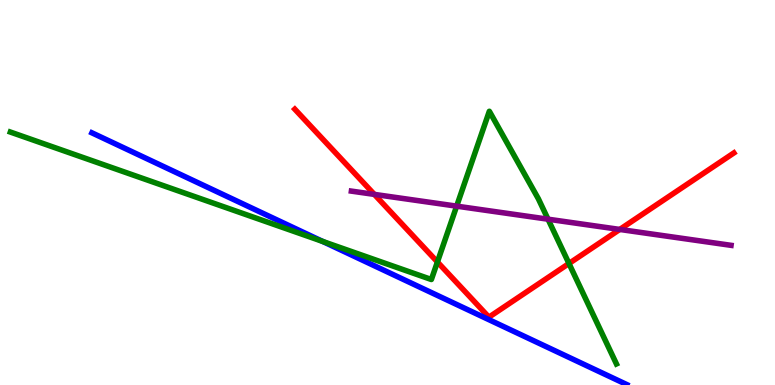[{'lines': ['blue', 'red'], 'intersections': []}, {'lines': ['green', 'red'], 'intersections': [{'x': 5.64, 'y': 3.2}, {'x': 7.34, 'y': 3.16}]}, {'lines': ['purple', 'red'], 'intersections': [{'x': 4.83, 'y': 4.95}, {'x': 8.0, 'y': 4.04}]}, {'lines': ['blue', 'green'], 'intersections': [{'x': 4.16, 'y': 3.73}]}, {'lines': ['blue', 'purple'], 'intersections': []}, {'lines': ['green', 'purple'], 'intersections': [{'x': 5.89, 'y': 4.65}, {'x': 7.07, 'y': 4.31}]}]